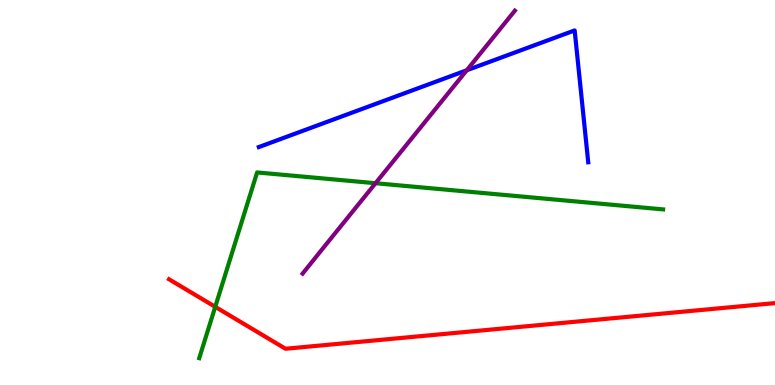[{'lines': ['blue', 'red'], 'intersections': []}, {'lines': ['green', 'red'], 'intersections': [{'x': 2.78, 'y': 2.03}]}, {'lines': ['purple', 'red'], 'intersections': []}, {'lines': ['blue', 'green'], 'intersections': []}, {'lines': ['blue', 'purple'], 'intersections': [{'x': 6.02, 'y': 8.17}]}, {'lines': ['green', 'purple'], 'intersections': [{'x': 4.85, 'y': 5.24}]}]